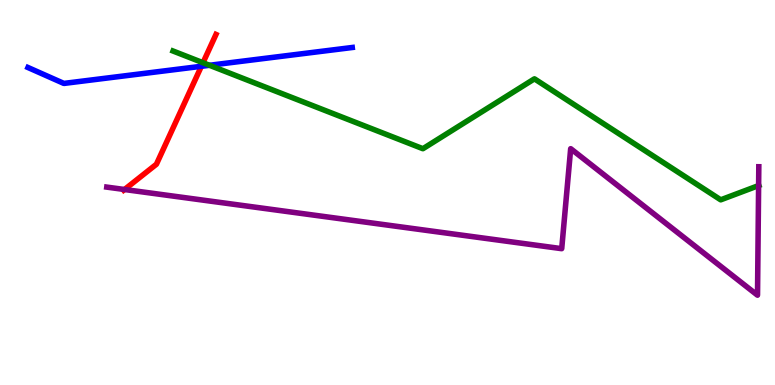[{'lines': ['blue', 'red'], 'intersections': [{'x': 2.6, 'y': 8.28}]}, {'lines': ['green', 'red'], 'intersections': [{'x': 2.62, 'y': 8.37}]}, {'lines': ['purple', 'red'], 'intersections': [{'x': 1.61, 'y': 5.08}]}, {'lines': ['blue', 'green'], 'intersections': [{'x': 2.7, 'y': 8.3}]}, {'lines': ['blue', 'purple'], 'intersections': []}, {'lines': ['green', 'purple'], 'intersections': [{'x': 9.79, 'y': 5.18}]}]